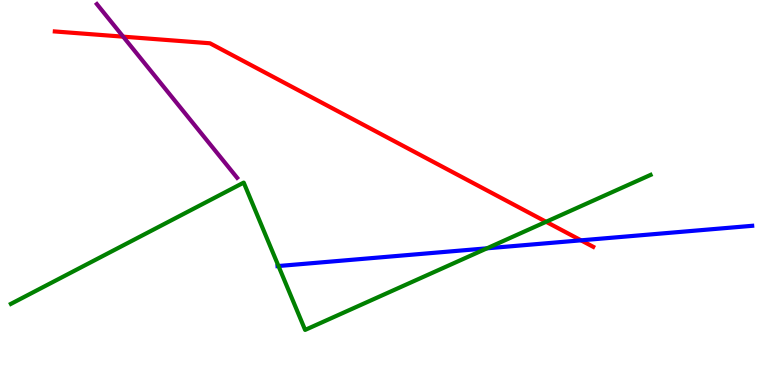[{'lines': ['blue', 'red'], 'intersections': [{'x': 7.5, 'y': 3.76}]}, {'lines': ['green', 'red'], 'intersections': [{'x': 7.05, 'y': 4.24}]}, {'lines': ['purple', 'red'], 'intersections': [{'x': 1.59, 'y': 9.05}]}, {'lines': ['blue', 'green'], 'intersections': [{'x': 3.59, 'y': 3.09}, {'x': 6.28, 'y': 3.55}]}, {'lines': ['blue', 'purple'], 'intersections': []}, {'lines': ['green', 'purple'], 'intersections': []}]